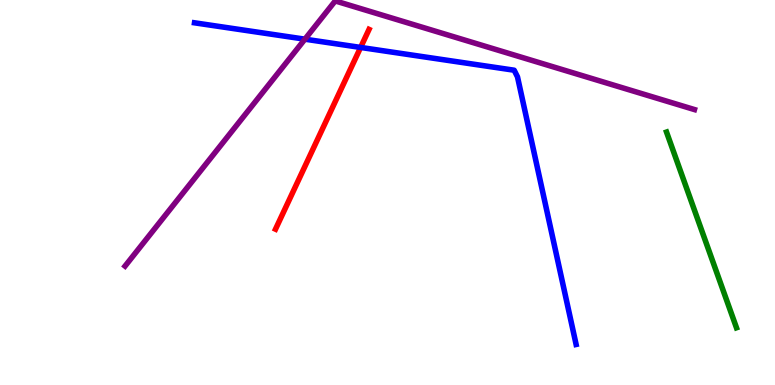[{'lines': ['blue', 'red'], 'intersections': [{'x': 4.65, 'y': 8.77}]}, {'lines': ['green', 'red'], 'intersections': []}, {'lines': ['purple', 'red'], 'intersections': []}, {'lines': ['blue', 'green'], 'intersections': []}, {'lines': ['blue', 'purple'], 'intersections': [{'x': 3.93, 'y': 8.98}]}, {'lines': ['green', 'purple'], 'intersections': []}]